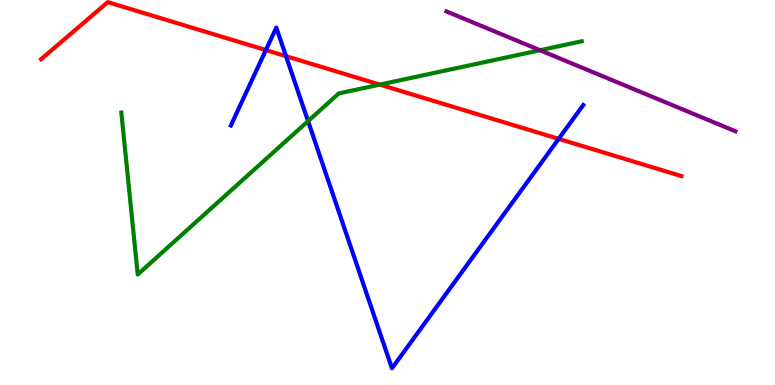[{'lines': ['blue', 'red'], 'intersections': [{'x': 3.43, 'y': 8.7}, {'x': 3.69, 'y': 8.54}, {'x': 7.21, 'y': 6.39}]}, {'lines': ['green', 'red'], 'intersections': [{'x': 4.9, 'y': 7.8}]}, {'lines': ['purple', 'red'], 'intersections': []}, {'lines': ['blue', 'green'], 'intersections': [{'x': 3.98, 'y': 6.85}]}, {'lines': ['blue', 'purple'], 'intersections': []}, {'lines': ['green', 'purple'], 'intersections': [{'x': 6.97, 'y': 8.7}]}]